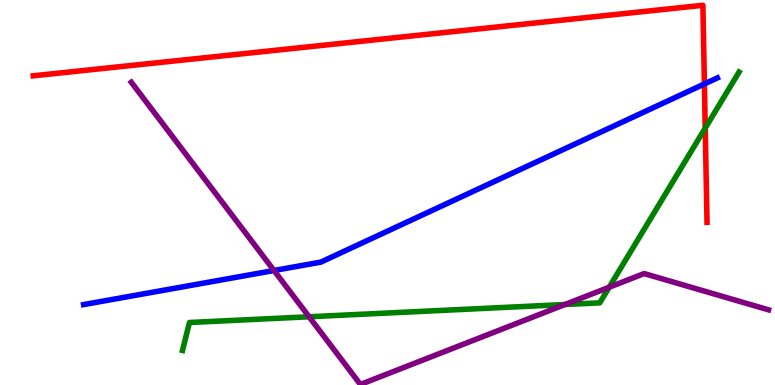[{'lines': ['blue', 'red'], 'intersections': [{'x': 9.09, 'y': 7.82}]}, {'lines': ['green', 'red'], 'intersections': [{'x': 9.1, 'y': 6.67}]}, {'lines': ['purple', 'red'], 'intersections': []}, {'lines': ['blue', 'green'], 'intersections': []}, {'lines': ['blue', 'purple'], 'intersections': [{'x': 3.54, 'y': 2.97}]}, {'lines': ['green', 'purple'], 'intersections': [{'x': 3.99, 'y': 1.77}, {'x': 7.29, 'y': 2.09}, {'x': 7.86, 'y': 2.54}]}]